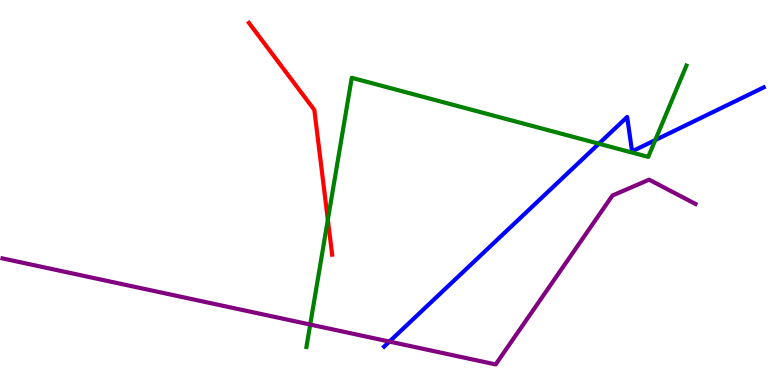[{'lines': ['blue', 'red'], 'intersections': []}, {'lines': ['green', 'red'], 'intersections': [{'x': 4.23, 'y': 4.29}]}, {'lines': ['purple', 'red'], 'intersections': []}, {'lines': ['blue', 'green'], 'intersections': [{'x': 7.73, 'y': 6.27}, {'x': 8.45, 'y': 6.36}]}, {'lines': ['blue', 'purple'], 'intersections': [{'x': 5.03, 'y': 1.13}]}, {'lines': ['green', 'purple'], 'intersections': [{'x': 4.0, 'y': 1.57}]}]